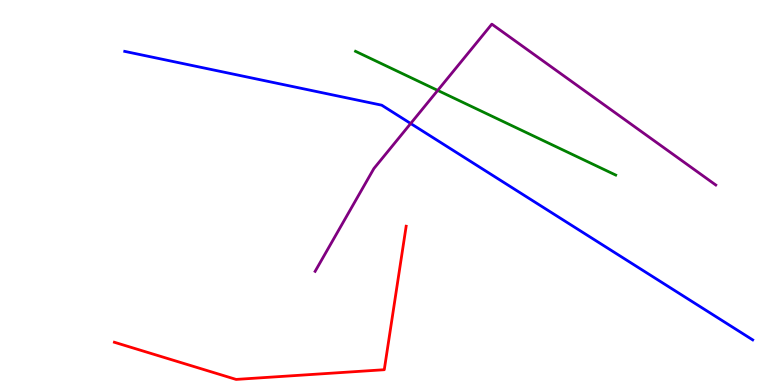[{'lines': ['blue', 'red'], 'intersections': []}, {'lines': ['green', 'red'], 'intersections': []}, {'lines': ['purple', 'red'], 'intersections': []}, {'lines': ['blue', 'green'], 'intersections': []}, {'lines': ['blue', 'purple'], 'intersections': [{'x': 5.3, 'y': 6.79}]}, {'lines': ['green', 'purple'], 'intersections': [{'x': 5.65, 'y': 7.65}]}]